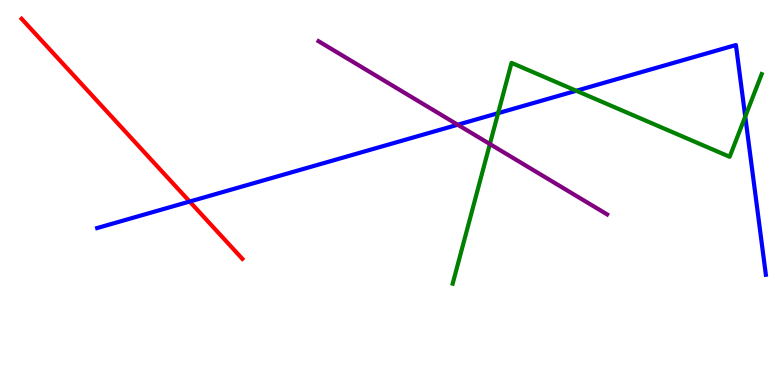[{'lines': ['blue', 'red'], 'intersections': [{'x': 2.45, 'y': 4.77}]}, {'lines': ['green', 'red'], 'intersections': []}, {'lines': ['purple', 'red'], 'intersections': []}, {'lines': ['blue', 'green'], 'intersections': [{'x': 6.43, 'y': 7.06}, {'x': 7.44, 'y': 7.64}, {'x': 9.62, 'y': 6.97}]}, {'lines': ['blue', 'purple'], 'intersections': [{'x': 5.91, 'y': 6.76}]}, {'lines': ['green', 'purple'], 'intersections': [{'x': 6.32, 'y': 6.26}]}]